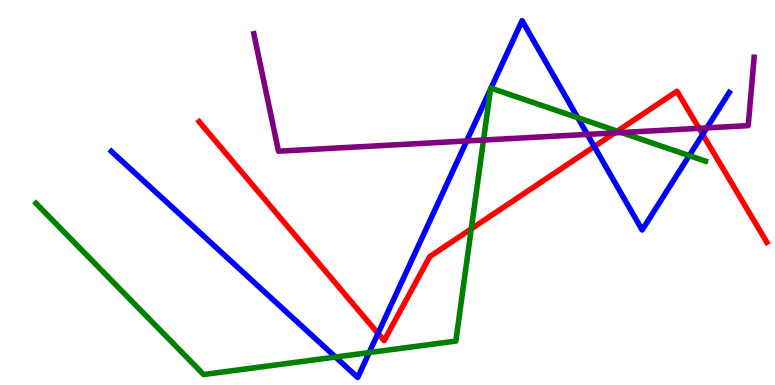[{'lines': ['blue', 'red'], 'intersections': [{'x': 4.88, 'y': 1.34}, {'x': 7.67, 'y': 6.19}, {'x': 9.07, 'y': 6.51}]}, {'lines': ['green', 'red'], 'intersections': [{'x': 6.08, 'y': 4.06}, {'x': 7.97, 'y': 6.59}]}, {'lines': ['purple', 'red'], 'intersections': [{'x': 7.93, 'y': 6.55}, {'x': 9.02, 'y': 6.67}]}, {'lines': ['blue', 'green'], 'intersections': [{'x': 4.33, 'y': 0.726}, {'x': 4.76, 'y': 0.842}, {'x': 6.33, 'y': 7.68}, {'x': 6.34, 'y': 7.71}, {'x': 7.45, 'y': 6.94}, {'x': 8.89, 'y': 5.96}]}, {'lines': ['blue', 'purple'], 'intersections': [{'x': 6.02, 'y': 6.34}, {'x': 7.58, 'y': 6.51}, {'x': 9.12, 'y': 6.68}]}, {'lines': ['green', 'purple'], 'intersections': [{'x': 6.24, 'y': 6.36}, {'x': 8.02, 'y': 6.56}]}]